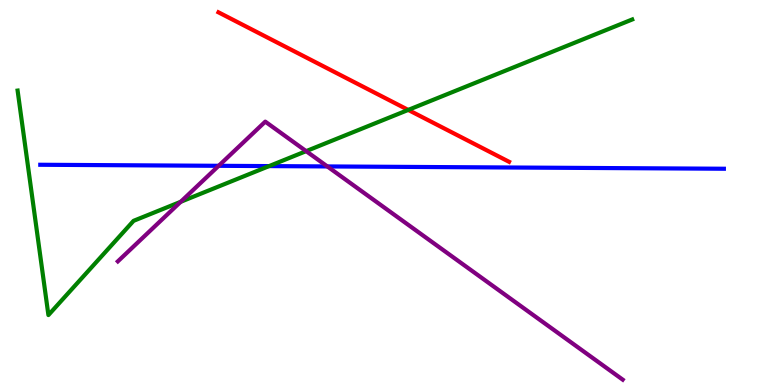[{'lines': ['blue', 'red'], 'intersections': []}, {'lines': ['green', 'red'], 'intersections': [{'x': 5.27, 'y': 7.14}]}, {'lines': ['purple', 'red'], 'intersections': []}, {'lines': ['blue', 'green'], 'intersections': [{'x': 3.47, 'y': 5.69}]}, {'lines': ['blue', 'purple'], 'intersections': [{'x': 2.82, 'y': 5.69}, {'x': 4.22, 'y': 5.68}]}, {'lines': ['green', 'purple'], 'intersections': [{'x': 2.33, 'y': 4.76}, {'x': 3.95, 'y': 6.07}]}]